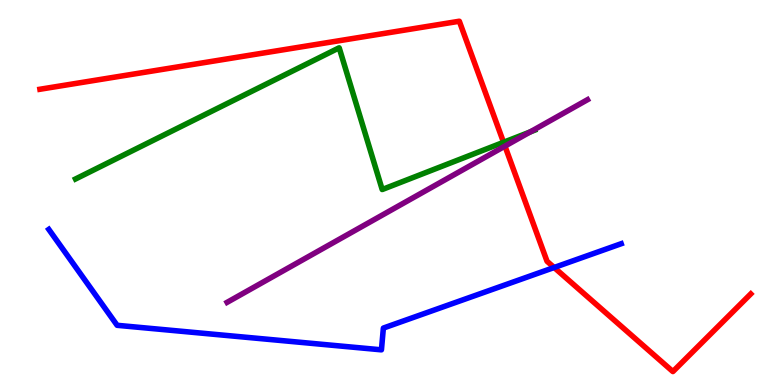[{'lines': ['blue', 'red'], 'intersections': [{'x': 7.15, 'y': 3.05}]}, {'lines': ['green', 'red'], 'intersections': [{'x': 6.5, 'y': 6.3}]}, {'lines': ['purple', 'red'], 'intersections': [{'x': 6.52, 'y': 6.2}]}, {'lines': ['blue', 'green'], 'intersections': []}, {'lines': ['blue', 'purple'], 'intersections': []}, {'lines': ['green', 'purple'], 'intersections': [{'x': 6.84, 'y': 6.57}]}]